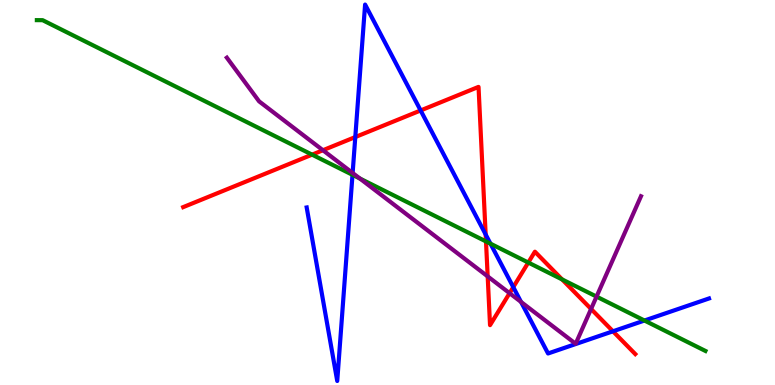[{'lines': ['blue', 'red'], 'intersections': [{'x': 4.58, 'y': 6.44}, {'x': 5.43, 'y': 7.13}, {'x': 6.27, 'y': 3.91}, {'x': 6.62, 'y': 2.54}, {'x': 7.91, 'y': 1.39}]}, {'lines': ['green', 'red'], 'intersections': [{'x': 4.03, 'y': 5.98}, {'x': 6.27, 'y': 3.73}, {'x': 6.82, 'y': 3.18}, {'x': 7.25, 'y': 2.74}]}, {'lines': ['purple', 'red'], 'intersections': [{'x': 4.17, 'y': 6.1}, {'x': 6.29, 'y': 2.82}, {'x': 6.58, 'y': 2.39}, {'x': 7.63, 'y': 1.97}]}, {'lines': ['blue', 'green'], 'intersections': [{'x': 4.55, 'y': 5.46}, {'x': 6.33, 'y': 3.67}, {'x': 8.32, 'y': 1.67}]}, {'lines': ['blue', 'purple'], 'intersections': [{'x': 4.55, 'y': 5.51}, {'x': 6.72, 'y': 2.16}]}, {'lines': ['green', 'purple'], 'intersections': [{'x': 4.64, 'y': 5.36}, {'x': 7.7, 'y': 2.3}]}]